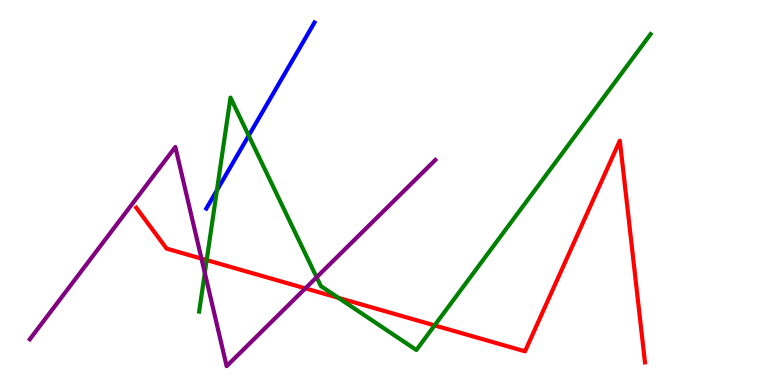[{'lines': ['blue', 'red'], 'intersections': []}, {'lines': ['green', 'red'], 'intersections': [{'x': 2.67, 'y': 3.24}, {'x': 4.37, 'y': 2.26}, {'x': 5.61, 'y': 1.55}]}, {'lines': ['purple', 'red'], 'intersections': [{'x': 2.6, 'y': 3.28}, {'x': 3.94, 'y': 2.51}]}, {'lines': ['blue', 'green'], 'intersections': [{'x': 2.8, 'y': 5.06}, {'x': 3.21, 'y': 6.48}]}, {'lines': ['blue', 'purple'], 'intersections': []}, {'lines': ['green', 'purple'], 'intersections': [{'x': 2.64, 'y': 2.91}, {'x': 4.09, 'y': 2.8}]}]